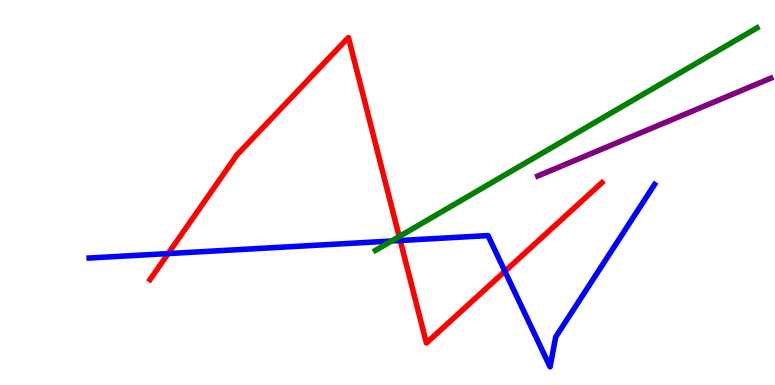[{'lines': ['blue', 'red'], 'intersections': [{'x': 2.17, 'y': 3.41}, {'x': 5.16, 'y': 3.75}, {'x': 6.51, 'y': 2.95}]}, {'lines': ['green', 'red'], 'intersections': [{'x': 5.15, 'y': 3.86}]}, {'lines': ['purple', 'red'], 'intersections': []}, {'lines': ['blue', 'green'], 'intersections': [{'x': 5.05, 'y': 3.74}]}, {'lines': ['blue', 'purple'], 'intersections': []}, {'lines': ['green', 'purple'], 'intersections': []}]